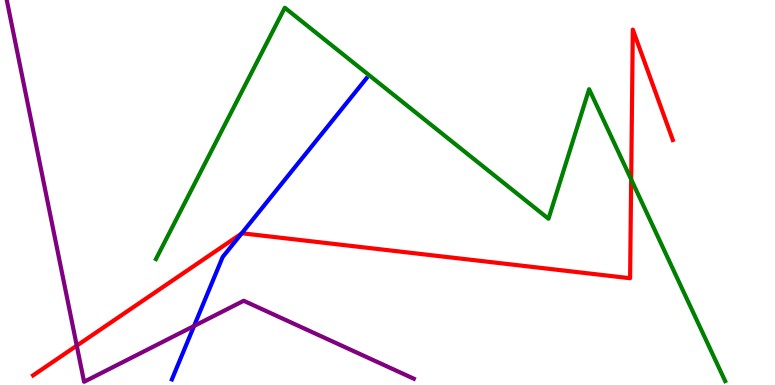[{'lines': ['blue', 'red'], 'intersections': [{'x': 3.12, 'y': 3.93}]}, {'lines': ['green', 'red'], 'intersections': [{'x': 8.14, 'y': 5.34}]}, {'lines': ['purple', 'red'], 'intersections': [{'x': 0.99, 'y': 1.02}]}, {'lines': ['blue', 'green'], 'intersections': []}, {'lines': ['blue', 'purple'], 'intersections': [{'x': 2.5, 'y': 1.53}]}, {'lines': ['green', 'purple'], 'intersections': []}]